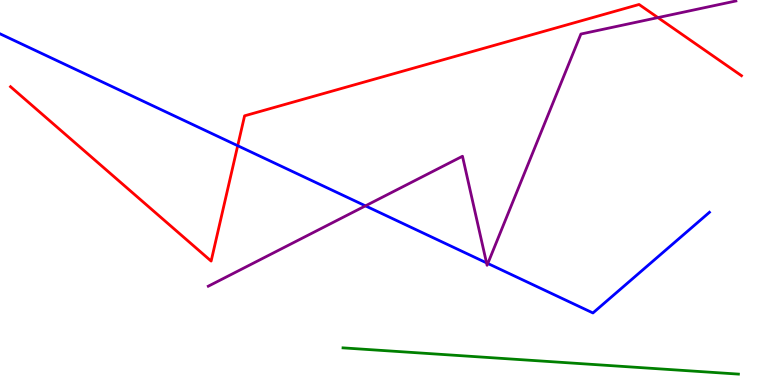[{'lines': ['blue', 'red'], 'intersections': [{'x': 3.07, 'y': 6.22}]}, {'lines': ['green', 'red'], 'intersections': []}, {'lines': ['purple', 'red'], 'intersections': [{'x': 8.49, 'y': 9.54}]}, {'lines': ['blue', 'green'], 'intersections': []}, {'lines': ['blue', 'purple'], 'intersections': [{'x': 4.72, 'y': 4.65}, {'x': 6.28, 'y': 3.17}, {'x': 6.29, 'y': 3.16}]}, {'lines': ['green', 'purple'], 'intersections': []}]